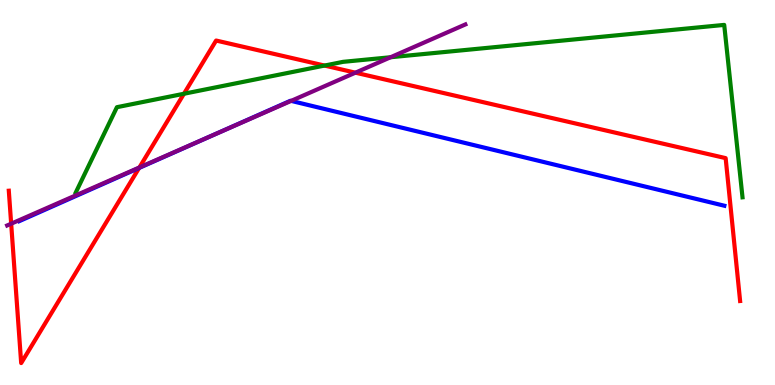[{'lines': ['blue', 'red'], 'intersections': [{'x': 1.8, 'y': 5.64}]}, {'lines': ['green', 'red'], 'intersections': [{'x': 2.37, 'y': 7.56}, {'x': 4.19, 'y': 8.3}]}, {'lines': ['purple', 'red'], 'intersections': [{'x': 0.144, 'y': 4.19}, {'x': 1.8, 'y': 5.65}, {'x': 4.59, 'y': 8.11}]}, {'lines': ['blue', 'green'], 'intersections': []}, {'lines': ['blue', 'purple'], 'intersections': [{'x': 2.73, 'y': 6.47}, {'x': 3.76, 'y': 7.38}]}, {'lines': ['green', 'purple'], 'intersections': [{'x': 5.04, 'y': 8.51}]}]